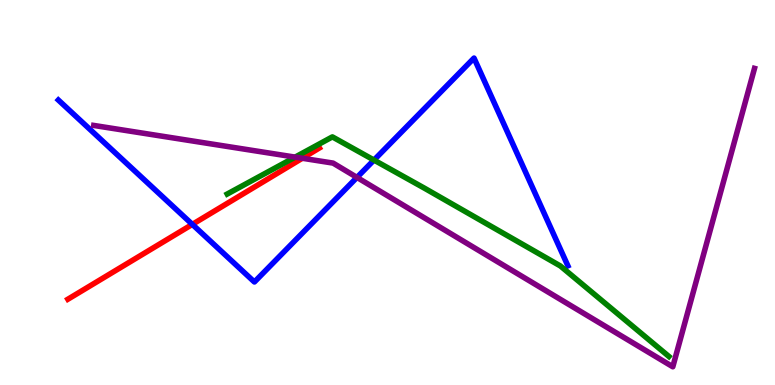[{'lines': ['blue', 'red'], 'intersections': [{'x': 2.48, 'y': 4.17}]}, {'lines': ['green', 'red'], 'intersections': []}, {'lines': ['purple', 'red'], 'intersections': [{'x': 3.9, 'y': 5.89}]}, {'lines': ['blue', 'green'], 'intersections': [{'x': 4.83, 'y': 5.84}]}, {'lines': ['blue', 'purple'], 'intersections': [{'x': 4.61, 'y': 5.39}]}, {'lines': ['green', 'purple'], 'intersections': [{'x': 3.81, 'y': 5.92}]}]